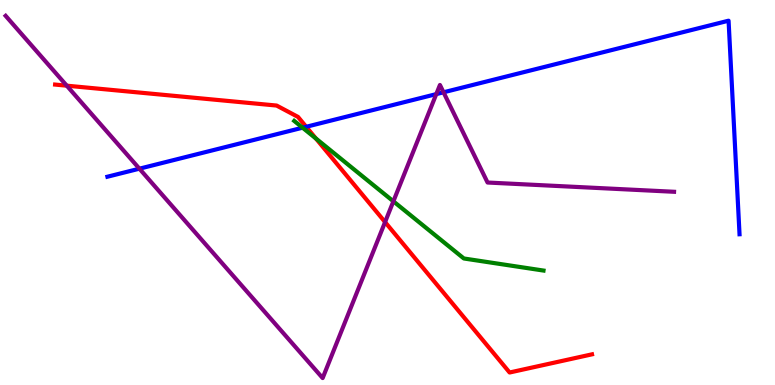[{'lines': ['blue', 'red'], 'intersections': [{'x': 3.95, 'y': 6.71}]}, {'lines': ['green', 'red'], 'intersections': [{'x': 4.08, 'y': 6.4}]}, {'lines': ['purple', 'red'], 'intersections': [{'x': 0.861, 'y': 7.77}, {'x': 4.97, 'y': 4.23}]}, {'lines': ['blue', 'green'], 'intersections': [{'x': 3.9, 'y': 6.68}]}, {'lines': ['blue', 'purple'], 'intersections': [{'x': 1.8, 'y': 5.62}, {'x': 5.63, 'y': 7.56}, {'x': 5.72, 'y': 7.6}]}, {'lines': ['green', 'purple'], 'intersections': [{'x': 5.08, 'y': 4.77}]}]